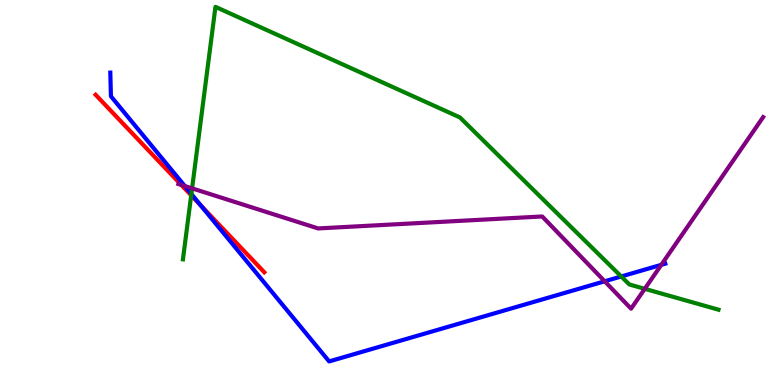[{'lines': ['blue', 'red'], 'intersections': [{'x': 2.59, 'y': 4.67}]}, {'lines': ['green', 'red'], 'intersections': [{'x': 2.47, 'y': 4.93}]}, {'lines': ['purple', 'red'], 'intersections': [{'x': 2.34, 'y': 5.2}]}, {'lines': ['blue', 'green'], 'intersections': [{'x': 2.47, 'y': 4.96}, {'x': 8.02, 'y': 2.82}]}, {'lines': ['blue', 'purple'], 'intersections': [{'x': 2.38, 'y': 5.17}, {'x': 7.8, 'y': 2.69}, {'x': 8.53, 'y': 3.12}]}, {'lines': ['green', 'purple'], 'intersections': [{'x': 2.48, 'y': 5.11}, {'x': 8.32, 'y': 2.5}]}]